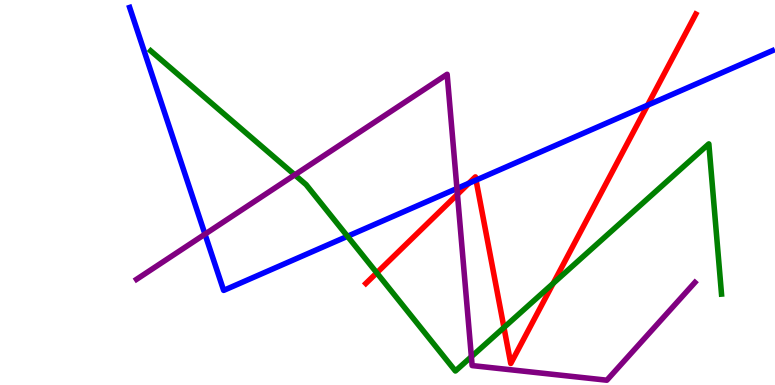[{'lines': ['blue', 'red'], 'intersections': [{'x': 6.05, 'y': 5.24}, {'x': 6.14, 'y': 5.32}, {'x': 8.36, 'y': 7.27}]}, {'lines': ['green', 'red'], 'intersections': [{'x': 4.86, 'y': 2.91}, {'x': 6.5, 'y': 1.49}, {'x': 7.14, 'y': 2.64}]}, {'lines': ['purple', 'red'], 'intersections': [{'x': 5.9, 'y': 4.95}]}, {'lines': ['blue', 'green'], 'intersections': [{'x': 4.48, 'y': 3.86}]}, {'lines': ['blue', 'purple'], 'intersections': [{'x': 2.64, 'y': 3.92}, {'x': 5.9, 'y': 5.1}]}, {'lines': ['green', 'purple'], 'intersections': [{'x': 3.8, 'y': 5.46}, {'x': 6.08, 'y': 0.735}]}]